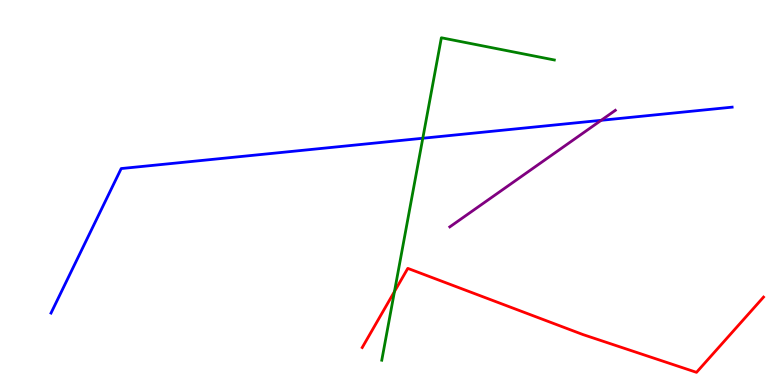[{'lines': ['blue', 'red'], 'intersections': []}, {'lines': ['green', 'red'], 'intersections': [{'x': 5.09, 'y': 2.43}]}, {'lines': ['purple', 'red'], 'intersections': []}, {'lines': ['blue', 'green'], 'intersections': [{'x': 5.46, 'y': 6.41}]}, {'lines': ['blue', 'purple'], 'intersections': [{'x': 7.76, 'y': 6.87}]}, {'lines': ['green', 'purple'], 'intersections': []}]